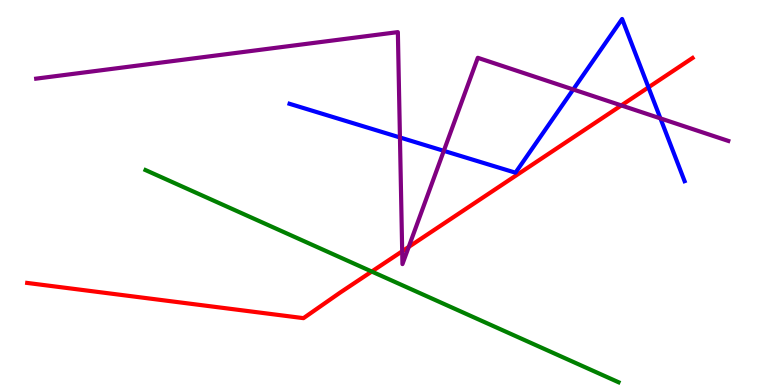[{'lines': ['blue', 'red'], 'intersections': [{'x': 8.37, 'y': 7.73}]}, {'lines': ['green', 'red'], 'intersections': [{'x': 4.8, 'y': 2.95}]}, {'lines': ['purple', 'red'], 'intersections': [{'x': 5.19, 'y': 3.47}, {'x': 5.27, 'y': 3.59}, {'x': 8.02, 'y': 7.26}]}, {'lines': ['blue', 'green'], 'intersections': []}, {'lines': ['blue', 'purple'], 'intersections': [{'x': 5.16, 'y': 6.43}, {'x': 5.73, 'y': 6.08}, {'x': 7.4, 'y': 7.68}, {'x': 8.52, 'y': 6.92}]}, {'lines': ['green', 'purple'], 'intersections': []}]